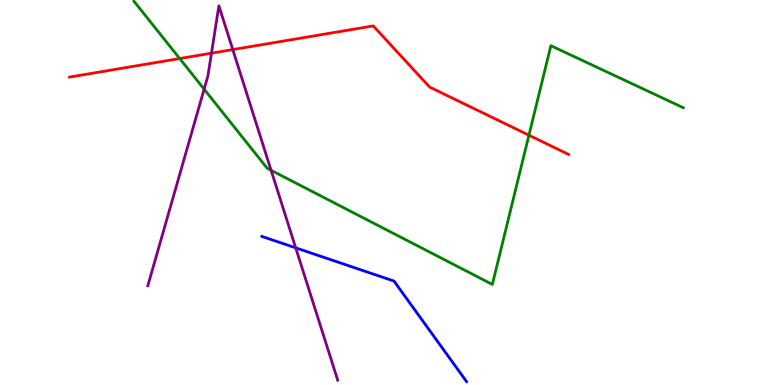[{'lines': ['blue', 'red'], 'intersections': []}, {'lines': ['green', 'red'], 'intersections': [{'x': 2.32, 'y': 8.48}, {'x': 6.82, 'y': 6.49}]}, {'lines': ['purple', 'red'], 'intersections': [{'x': 2.73, 'y': 8.62}, {'x': 3.0, 'y': 8.71}]}, {'lines': ['blue', 'green'], 'intersections': []}, {'lines': ['blue', 'purple'], 'intersections': [{'x': 3.82, 'y': 3.56}]}, {'lines': ['green', 'purple'], 'intersections': [{'x': 2.63, 'y': 7.68}, {'x': 3.5, 'y': 5.58}]}]